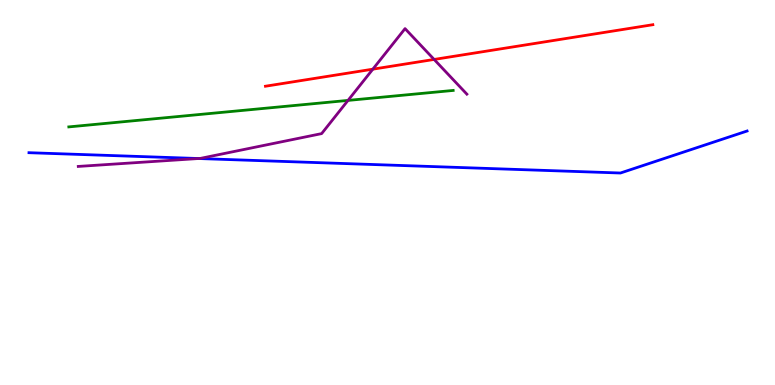[{'lines': ['blue', 'red'], 'intersections': []}, {'lines': ['green', 'red'], 'intersections': []}, {'lines': ['purple', 'red'], 'intersections': [{'x': 4.81, 'y': 8.2}, {'x': 5.6, 'y': 8.46}]}, {'lines': ['blue', 'green'], 'intersections': []}, {'lines': ['blue', 'purple'], 'intersections': [{'x': 2.56, 'y': 5.88}]}, {'lines': ['green', 'purple'], 'intersections': [{'x': 4.49, 'y': 7.39}]}]